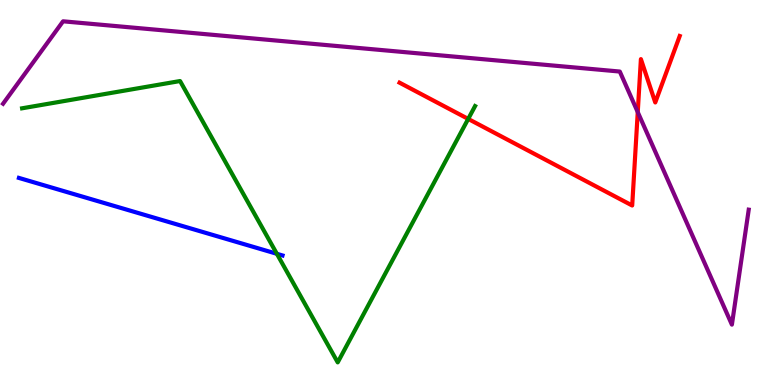[{'lines': ['blue', 'red'], 'intersections': []}, {'lines': ['green', 'red'], 'intersections': [{'x': 6.04, 'y': 6.91}]}, {'lines': ['purple', 'red'], 'intersections': [{'x': 8.23, 'y': 7.09}]}, {'lines': ['blue', 'green'], 'intersections': [{'x': 3.57, 'y': 3.41}]}, {'lines': ['blue', 'purple'], 'intersections': []}, {'lines': ['green', 'purple'], 'intersections': []}]